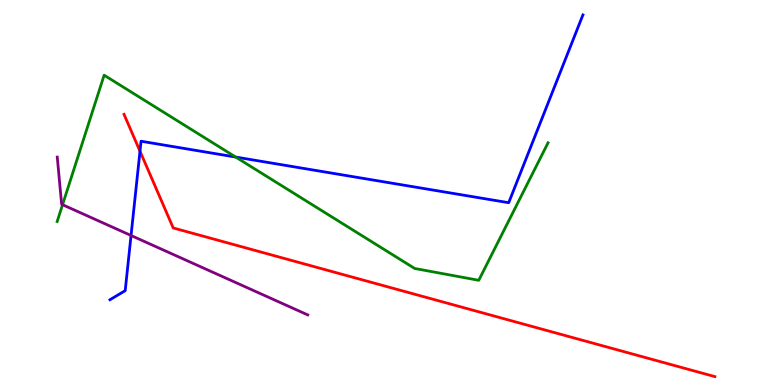[{'lines': ['blue', 'red'], 'intersections': [{'x': 1.81, 'y': 6.07}]}, {'lines': ['green', 'red'], 'intersections': []}, {'lines': ['purple', 'red'], 'intersections': []}, {'lines': ['blue', 'green'], 'intersections': [{'x': 3.04, 'y': 5.92}]}, {'lines': ['blue', 'purple'], 'intersections': [{'x': 1.69, 'y': 3.88}]}, {'lines': ['green', 'purple'], 'intersections': [{'x': 0.807, 'y': 4.68}]}]